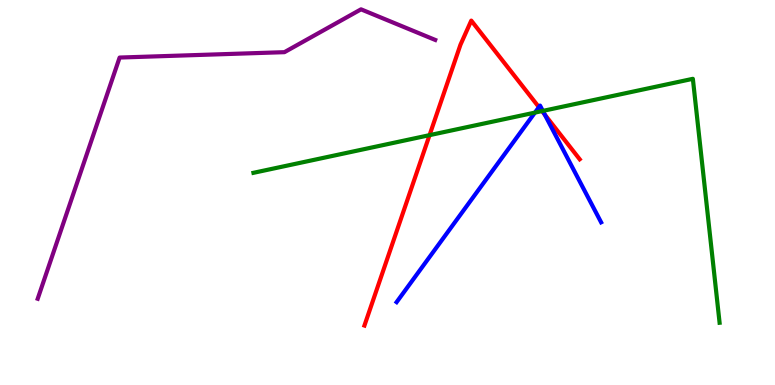[{'lines': ['blue', 'red'], 'intersections': [{'x': 6.95, 'y': 7.22}, {'x': 7.03, 'y': 7.02}]}, {'lines': ['green', 'red'], 'intersections': [{'x': 5.54, 'y': 6.49}, {'x': 6.99, 'y': 7.11}]}, {'lines': ['purple', 'red'], 'intersections': []}, {'lines': ['blue', 'green'], 'intersections': [{'x': 6.9, 'y': 7.08}, {'x': 7.0, 'y': 7.12}]}, {'lines': ['blue', 'purple'], 'intersections': []}, {'lines': ['green', 'purple'], 'intersections': []}]